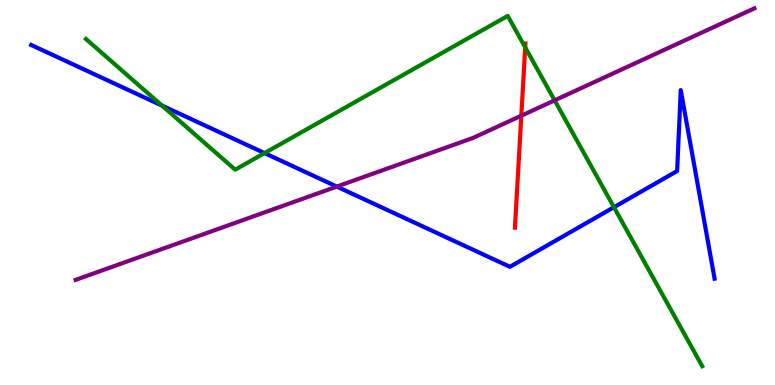[{'lines': ['blue', 'red'], 'intersections': []}, {'lines': ['green', 'red'], 'intersections': [{'x': 6.78, 'y': 8.77}]}, {'lines': ['purple', 'red'], 'intersections': [{'x': 6.73, 'y': 7.0}]}, {'lines': ['blue', 'green'], 'intersections': [{'x': 2.09, 'y': 7.26}, {'x': 3.41, 'y': 6.02}, {'x': 7.92, 'y': 4.62}]}, {'lines': ['blue', 'purple'], 'intersections': [{'x': 4.35, 'y': 5.15}]}, {'lines': ['green', 'purple'], 'intersections': [{'x': 7.16, 'y': 7.39}]}]